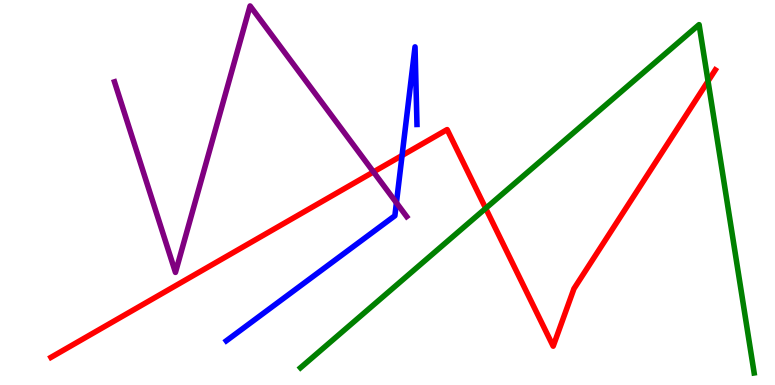[{'lines': ['blue', 'red'], 'intersections': [{'x': 5.19, 'y': 5.96}]}, {'lines': ['green', 'red'], 'intersections': [{'x': 6.27, 'y': 4.59}, {'x': 9.14, 'y': 7.89}]}, {'lines': ['purple', 'red'], 'intersections': [{'x': 4.82, 'y': 5.53}]}, {'lines': ['blue', 'green'], 'intersections': []}, {'lines': ['blue', 'purple'], 'intersections': [{'x': 5.12, 'y': 4.73}]}, {'lines': ['green', 'purple'], 'intersections': []}]